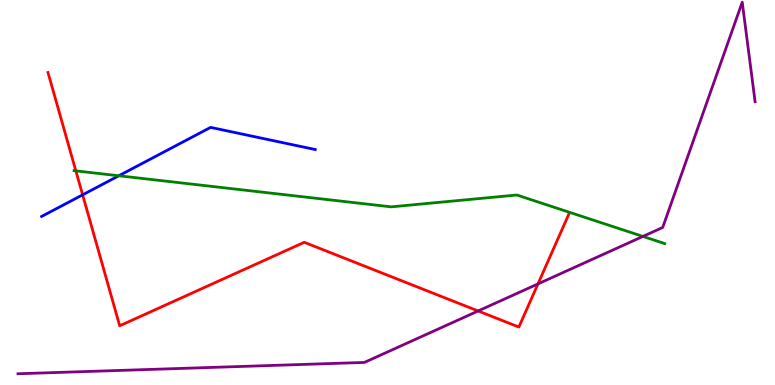[{'lines': ['blue', 'red'], 'intersections': [{'x': 1.07, 'y': 4.94}]}, {'lines': ['green', 'red'], 'intersections': [{'x': 0.979, 'y': 5.56}]}, {'lines': ['purple', 'red'], 'intersections': [{'x': 6.17, 'y': 1.92}, {'x': 6.94, 'y': 2.63}]}, {'lines': ['blue', 'green'], 'intersections': [{'x': 1.53, 'y': 5.43}]}, {'lines': ['blue', 'purple'], 'intersections': []}, {'lines': ['green', 'purple'], 'intersections': [{'x': 8.3, 'y': 3.86}]}]